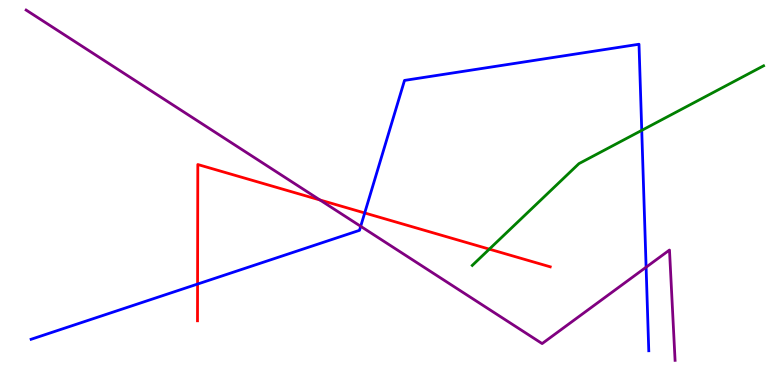[{'lines': ['blue', 'red'], 'intersections': [{'x': 2.55, 'y': 2.62}, {'x': 4.71, 'y': 4.47}]}, {'lines': ['green', 'red'], 'intersections': [{'x': 6.31, 'y': 3.53}]}, {'lines': ['purple', 'red'], 'intersections': [{'x': 4.13, 'y': 4.81}]}, {'lines': ['blue', 'green'], 'intersections': [{'x': 8.28, 'y': 6.61}]}, {'lines': ['blue', 'purple'], 'intersections': [{'x': 4.65, 'y': 4.12}, {'x': 8.34, 'y': 3.06}]}, {'lines': ['green', 'purple'], 'intersections': []}]